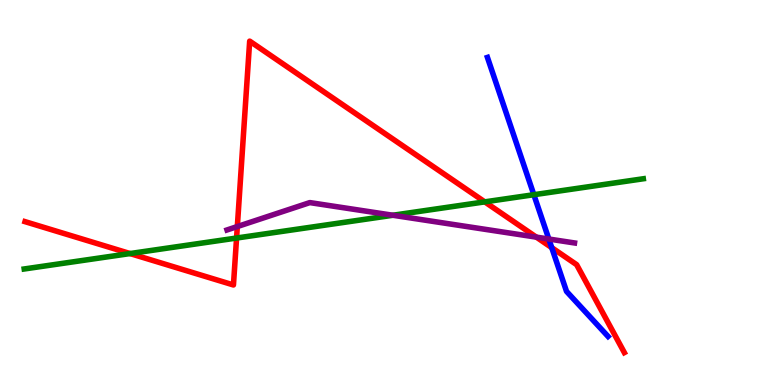[{'lines': ['blue', 'red'], 'intersections': [{'x': 7.12, 'y': 3.57}]}, {'lines': ['green', 'red'], 'intersections': [{'x': 1.68, 'y': 3.41}, {'x': 3.05, 'y': 3.82}, {'x': 6.26, 'y': 4.76}]}, {'lines': ['purple', 'red'], 'intersections': [{'x': 3.06, 'y': 4.12}, {'x': 6.92, 'y': 3.84}]}, {'lines': ['blue', 'green'], 'intersections': [{'x': 6.89, 'y': 4.94}]}, {'lines': ['blue', 'purple'], 'intersections': [{'x': 7.08, 'y': 3.79}]}, {'lines': ['green', 'purple'], 'intersections': [{'x': 5.07, 'y': 4.41}]}]